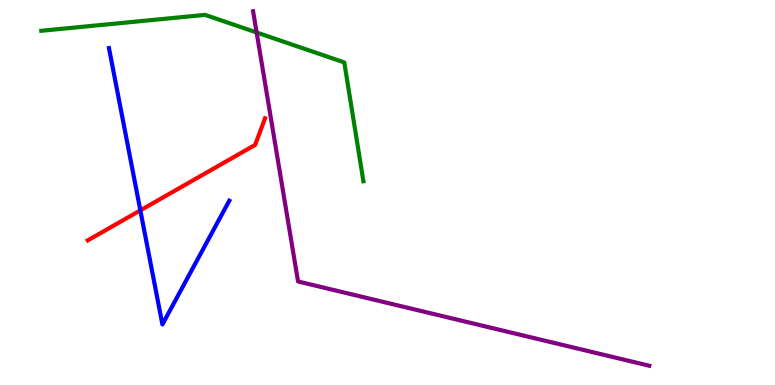[{'lines': ['blue', 'red'], 'intersections': [{'x': 1.81, 'y': 4.54}]}, {'lines': ['green', 'red'], 'intersections': []}, {'lines': ['purple', 'red'], 'intersections': []}, {'lines': ['blue', 'green'], 'intersections': []}, {'lines': ['blue', 'purple'], 'intersections': []}, {'lines': ['green', 'purple'], 'intersections': [{'x': 3.31, 'y': 9.16}]}]